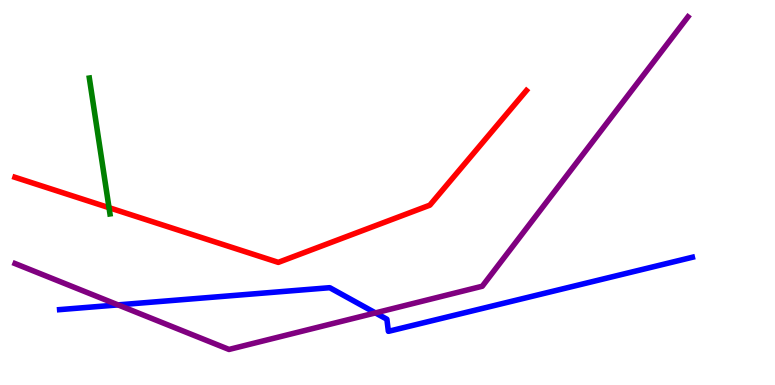[{'lines': ['blue', 'red'], 'intersections': []}, {'lines': ['green', 'red'], 'intersections': [{'x': 1.41, 'y': 4.61}]}, {'lines': ['purple', 'red'], 'intersections': []}, {'lines': ['blue', 'green'], 'intersections': []}, {'lines': ['blue', 'purple'], 'intersections': [{'x': 1.52, 'y': 2.08}, {'x': 4.84, 'y': 1.87}]}, {'lines': ['green', 'purple'], 'intersections': []}]